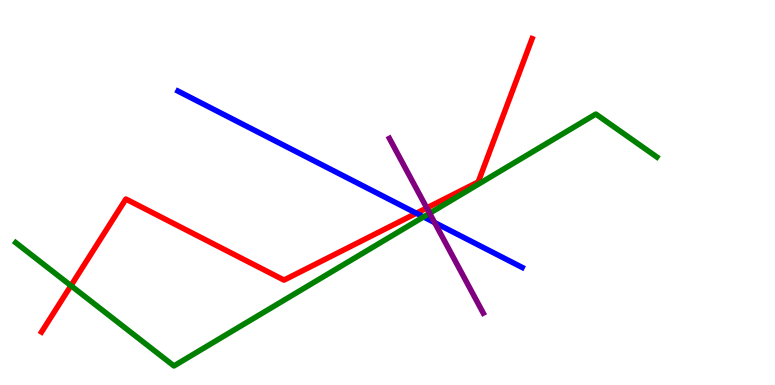[{'lines': ['blue', 'red'], 'intersections': [{'x': 5.37, 'y': 4.46}]}, {'lines': ['green', 'red'], 'intersections': [{'x': 0.915, 'y': 2.58}]}, {'lines': ['purple', 'red'], 'intersections': [{'x': 5.51, 'y': 4.6}]}, {'lines': ['blue', 'green'], 'intersections': [{'x': 5.47, 'y': 4.37}]}, {'lines': ['blue', 'purple'], 'intersections': [{'x': 5.61, 'y': 4.22}]}, {'lines': ['green', 'purple'], 'intersections': [{'x': 5.54, 'y': 4.46}]}]